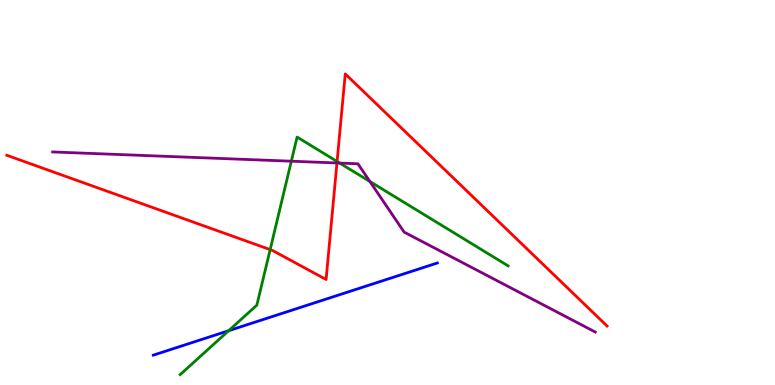[{'lines': ['blue', 'red'], 'intersections': []}, {'lines': ['green', 'red'], 'intersections': [{'x': 3.49, 'y': 3.52}, {'x': 4.35, 'y': 5.81}]}, {'lines': ['purple', 'red'], 'intersections': [{'x': 4.35, 'y': 5.77}]}, {'lines': ['blue', 'green'], 'intersections': [{'x': 2.95, 'y': 1.41}]}, {'lines': ['blue', 'purple'], 'intersections': []}, {'lines': ['green', 'purple'], 'intersections': [{'x': 3.76, 'y': 5.81}, {'x': 4.38, 'y': 5.76}, {'x': 4.77, 'y': 5.29}]}]